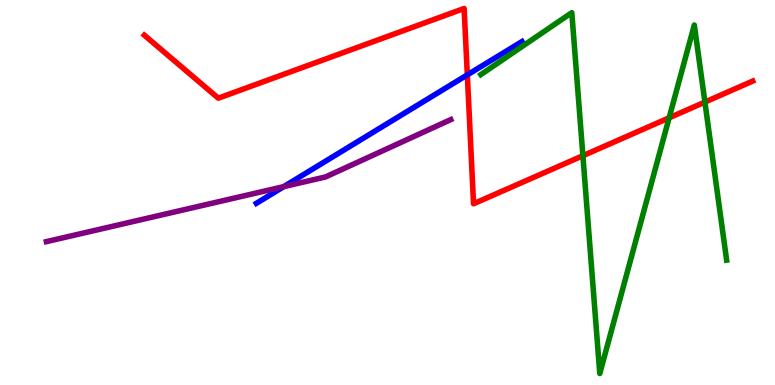[{'lines': ['blue', 'red'], 'intersections': [{'x': 6.03, 'y': 8.06}]}, {'lines': ['green', 'red'], 'intersections': [{'x': 7.52, 'y': 5.96}, {'x': 8.63, 'y': 6.94}, {'x': 9.1, 'y': 7.35}]}, {'lines': ['purple', 'red'], 'intersections': []}, {'lines': ['blue', 'green'], 'intersections': []}, {'lines': ['blue', 'purple'], 'intersections': [{'x': 3.66, 'y': 5.15}]}, {'lines': ['green', 'purple'], 'intersections': []}]